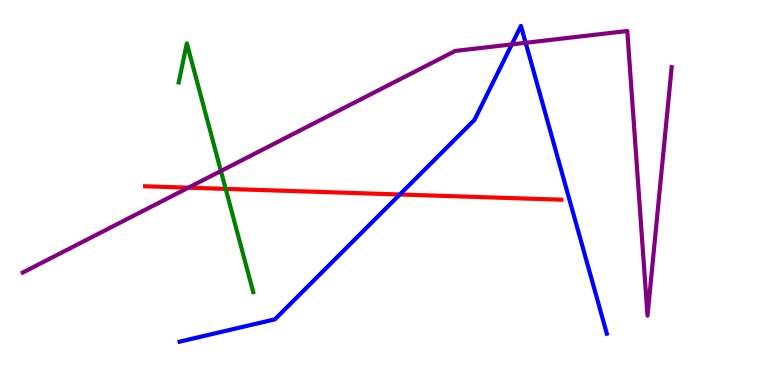[{'lines': ['blue', 'red'], 'intersections': [{'x': 5.16, 'y': 4.95}]}, {'lines': ['green', 'red'], 'intersections': [{'x': 2.91, 'y': 5.09}]}, {'lines': ['purple', 'red'], 'intersections': [{'x': 2.43, 'y': 5.13}]}, {'lines': ['blue', 'green'], 'intersections': []}, {'lines': ['blue', 'purple'], 'intersections': [{'x': 6.6, 'y': 8.85}, {'x': 6.78, 'y': 8.89}]}, {'lines': ['green', 'purple'], 'intersections': [{'x': 2.85, 'y': 5.56}]}]